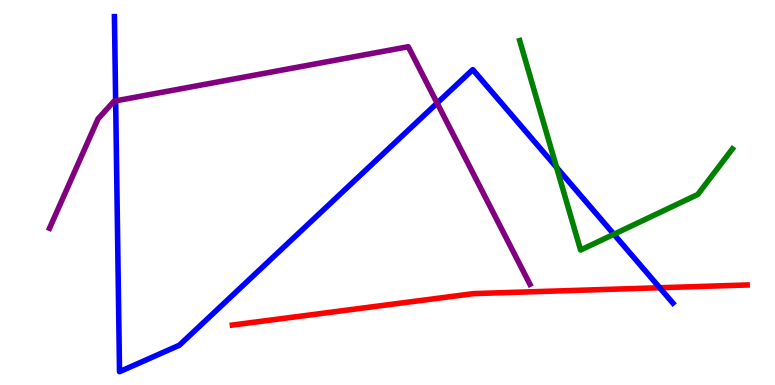[{'lines': ['blue', 'red'], 'intersections': [{'x': 8.51, 'y': 2.53}]}, {'lines': ['green', 'red'], 'intersections': []}, {'lines': ['purple', 'red'], 'intersections': []}, {'lines': ['blue', 'green'], 'intersections': [{'x': 7.18, 'y': 5.65}, {'x': 7.92, 'y': 3.92}]}, {'lines': ['blue', 'purple'], 'intersections': [{'x': 1.49, 'y': 7.38}, {'x': 5.64, 'y': 7.32}]}, {'lines': ['green', 'purple'], 'intersections': []}]